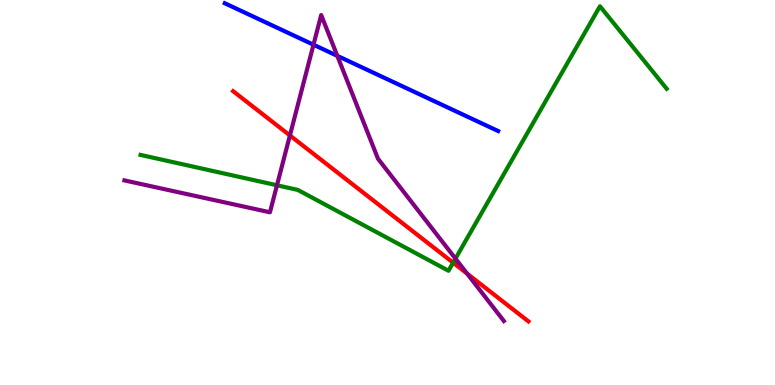[{'lines': ['blue', 'red'], 'intersections': []}, {'lines': ['green', 'red'], 'intersections': [{'x': 5.85, 'y': 3.18}]}, {'lines': ['purple', 'red'], 'intersections': [{'x': 3.74, 'y': 6.48}, {'x': 6.03, 'y': 2.89}]}, {'lines': ['blue', 'green'], 'intersections': []}, {'lines': ['blue', 'purple'], 'intersections': [{'x': 4.04, 'y': 8.84}, {'x': 4.35, 'y': 8.55}]}, {'lines': ['green', 'purple'], 'intersections': [{'x': 3.57, 'y': 5.19}, {'x': 5.88, 'y': 3.28}]}]